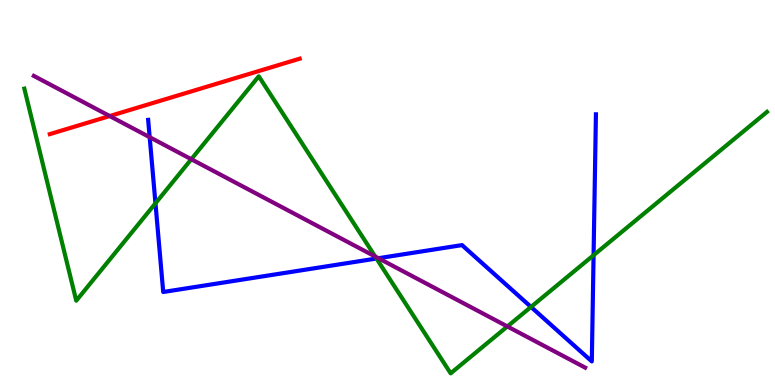[{'lines': ['blue', 'red'], 'intersections': []}, {'lines': ['green', 'red'], 'intersections': []}, {'lines': ['purple', 'red'], 'intersections': [{'x': 1.42, 'y': 6.99}]}, {'lines': ['blue', 'green'], 'intersections': [{'x': 2.01, 'y': 4.72}, {'x': 4.86, 'y': 3.29}, {'x': 6.85, 'y': 2.03}, {'x': 7.66, 'y': 3.37}]}, {'lines': ['blue', 'purple'], 'intersections': [{'x': 1.93, 'y': 6.44}, {'x': 4.88, 'y': 3.29}]}, {'lines': ['green', 'purple'], 'intersections': [{'x': 2.47, 'y': 5.86}, {'x': 4.84, 'y': 3.34}, {'x': 6.55, 'y': 1.52}]}]